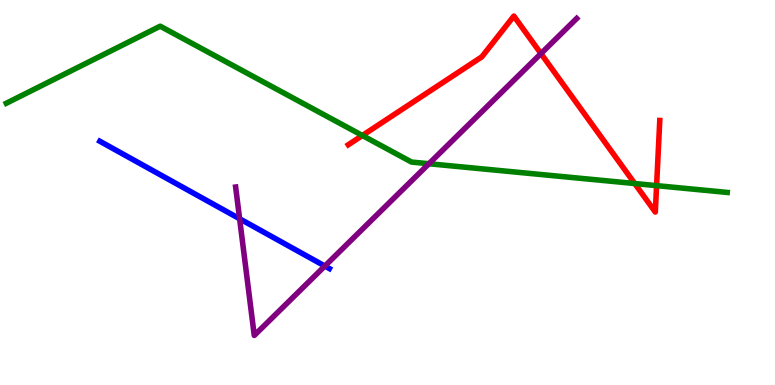[{'lines': ['blue', 'red'], 'intersections': []}, {'lines': ['green', 'red'], 'intersections': [{'x': 4.68, 'y': 6.48}, {'x': 8.19, 'y': 5.23}, {'x': 8.47, 'y': 5.18}]}, {'lines': ['purple', 'red'], 'intersections': [{'x': 6.98, 'y': 8.61}]}, {'lines': ['blue', 'green'], 'intersections': []}, {'lines': ['blue', 'purple'], 'intersections': [{'x': 3.09, 'y': 4.32}, {'x': 4.19, 'y': 3.09}]}, {'lines': ['green', 'purple'], 'intersections': [{'x': 5.53, 'y': 5.75}]}]